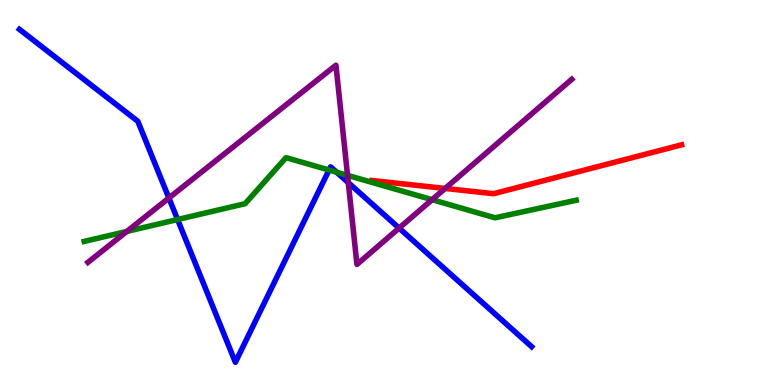[{'lines': ['blue', 'red'], 'intersections': []}, {'lines': ['green', 'red'], 'intersections': []}, {'lines': ['purple', 'red'], 'intersections': [{'x': 5.74, 'y': 5.11}]}, {'lines': ['blue', 'green'], 'intersections': [{'x': 2.29, 'y': 4.3}, {'x': 4.25, 'y': 5.58}, {'x': 4.34, 'y': 5.53}]}, {'lines': ['blue', 'purple'], 'intersections': [{'x': 2.18, 'y': 4.86}, {'x': 4.49, 'y': 5.26}, {'x': 5.15, 'y': 4.08}]}, {'lines': ['green', 'purple'], 'intersections': [{'x': 1.64, 'y': 3.99}, {'x': 4.48, 'y': 5.45}, {'x': 5.58, 'y': 4.81}]}]